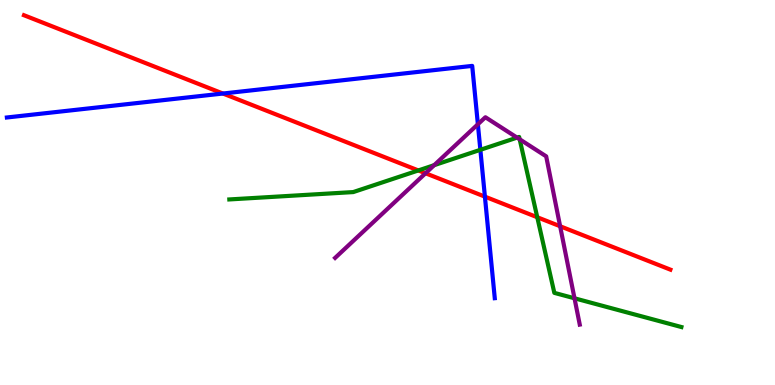[{'lines': ['blue', 'red'], 'intersections': [{'x': 2.88, 'y': 7.57}, {'x': 6.26, 'y': 4.89}]}, {'lines': ['green', 'red'], 'intersections': [{'x': 5.4, 'y': 5.57}, {'x': 6.93, 'y': 4.36}]}, {'lines': ['purple', 'red'], 'intersections': [{'x': 5.49, 'y': 5.5}, {'x': 7.23, 'y': 4.12}]}, {'lines': ['blue', 'green'], 'intersections': [{'x': 6.2, 'y': 6.11}]}, {'lines': ['blue', 'purple'], 'intersections': [{'x': 6.17, 'y': 6.77}]}, {'lines': ['green', 'purple'], 'intersections': [{'x': 5.6, 'y': 5.71}, {'x': 6.67, 'y': 6.43}, {'x': 6.71, 'y': 6.38}, {'x': 7.41, 'y': 2.25}]}]